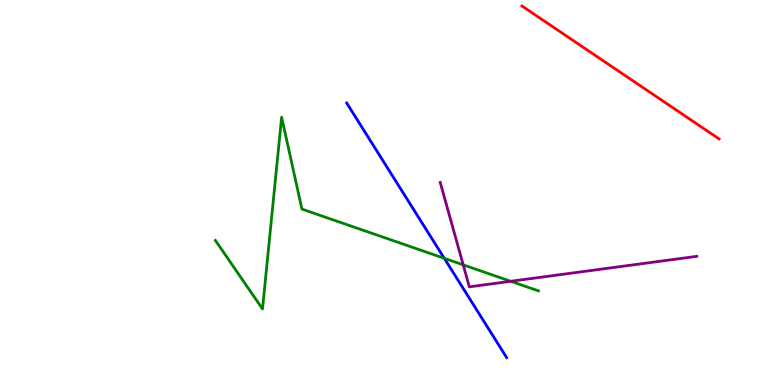[{'lines': ['blue', 'red'], 'intersections': []}, {'lines': ['green', 'red'], 'intersections': []}, {'lines': ['purple', 'red'], 'intersections': []}, {'lines': ['blue', 'green'], 'intersections': [{'x': 5.73, 'y': 3.29}]}, {'lines': ['blue', 'purple'], 'intersections': []}, {'lines': ['green', 'purple'], 'intersections': [{'x': 5.98, 'y': 3.12}, {'x': 6.59, 'y': 2.69}]}]